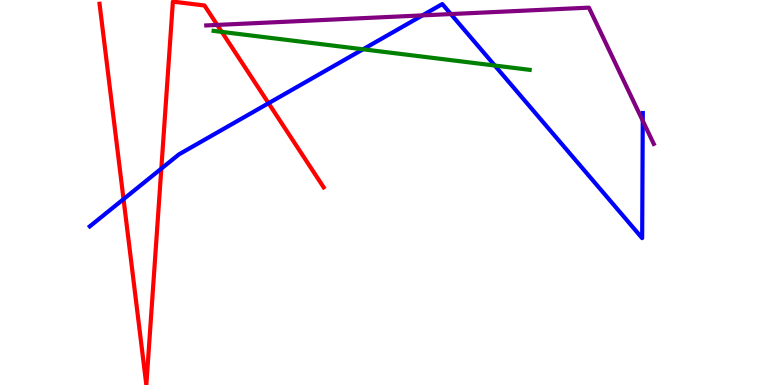[{'lines': ['blue', 'red'], 'intersections': [{'x': 1.59, 'y': 4.83}, {'x': 2.08, 'y': 5.62}, {'x': 3.47, 'y': 7.32}]}, {'lines': ['green', 'red'], 'intersections': [{'x': 2.86, 'y': 9.17}]}, {'lines': ['purple', 'red'], 'intersections': [{'x': 2.8, 'y': 9.35}]}, {'lines': ['blue', 'green'], 'intersections': [{'x': 4.68, 'y': 8.72}, {'x': 6.38, 'y': 8.3}]}, {'lines': ['blue', 'purple'], 'intersections': [{'x': 5.45, 'y': 9.6}, {'x': 5.82, 'y': 9.63}, {'x': 8.29, 'y': 6.86}]}, {'lines': ['green', 'purple'], 'intersections': []}]